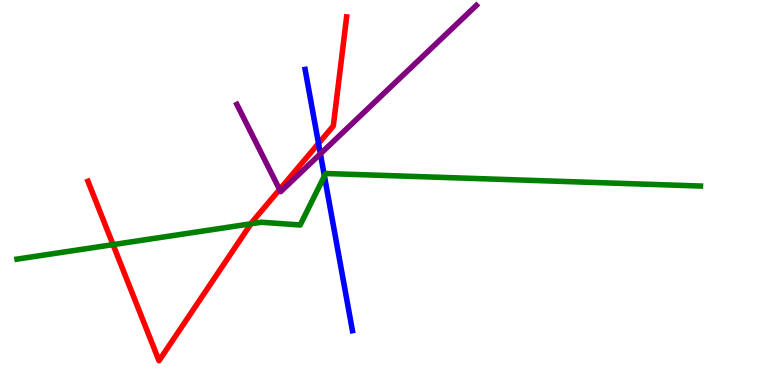[{'lines': ['blue', 'red'], 'intersections': [{'x': 4.11, 'y': 6.27}]}, {'lines': ['green', 'red'], 'intersections': [{'x': 1.46, 'y': 3.65}, {'x': 3.24, 'y': 4.19}]}, {'lines': ['purple', 'red'], 'intersections': [{'x': 3.61, 'y': 5.08}]}, {'lines': ['blue', 'green'], 'intersections': [{'x': 4.19, 'y': 5.43}]}, {'lines': ['blue', 'purple'], 'intersections': [{'x': 4.13, 'y': 6.0}]}, {'lines': ['green', 'purple'], 'intersections': []}]